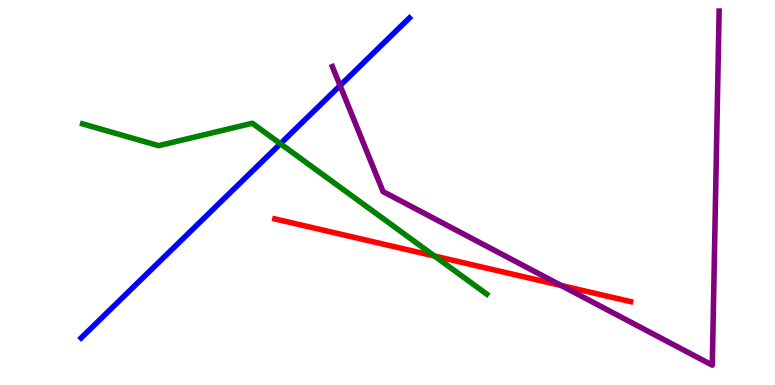[{'lines': ['blue', 'red'], 'intersections': []}, {'lines': ['green', 'red'], 'intersections': [{'x': 5.61, 'y': 3.35}]}, {'lines': ['purple', 'red'], 'intersections': [{'x': 7.24, 'y': 2.59}]}, {'lines': ['blue', 'green'], 'intersections': [{'x': 3.62, 'y': 6.27}]}, {'lines': ['blue', 'purple'], 'intersections': [{'x': 4.39, 'y': 7.78}]}, {'lines': ['green', 'purple'], 'intersections': []}]